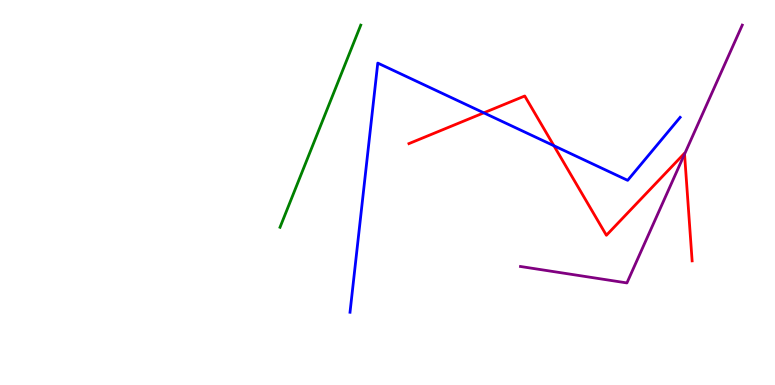[{'lines': ['blue', 'red'], 'intersections': [{'x': 6.24, 'y': 7.07}, {'x': 7.15, 'y': 6.22}]}, {'lines': ['green', 'red'], 'intersections': []}, {'lines': ['purple', 'red'], 'intersections': [{'x': 8.83, 'y': 6.0}]}, {'lines': ['blue', 'green'], 'intersections': []}, {'lines': ['blue', 'purple'], 'intersections': []}, {'lines': ['green', 'purple'], 'intersections': []}]